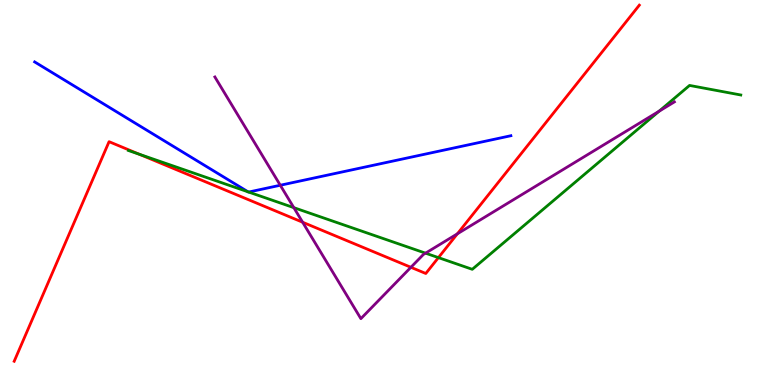[{'lines': ['blue', 'red'], 'intersections': []}, {'lines': ['green', 'red'], 'intersections': [{'x': 1.8, 'y': 5.99}, {'x': 5.66, 'y': 3.31}]}, {'lines': ['purple', 'red'], 'intersections': [{'x': 3.9, 'y': 4.23}, {'x': 5.3, 'y': 3.06}, {'x': 5.9, 'y': 3.93}]}, {'lines': ['blue', 'green'], 'intersections': [{'x': 3.2, 'y': 5.02}, {'x': 3.21, 'y': 5.01}]}, {'lines': ['blue', 'purple'], 'intersections': [{'x': 3.62, 'y': 5.19}]}, {'lines': ['green', 'purple'], 'intersections': [{'x': 3.79, 'y': 4.61}, {'x': 5.49, 'y': 3.42}, {'x': 8.5, 'y': 7.11}]}]